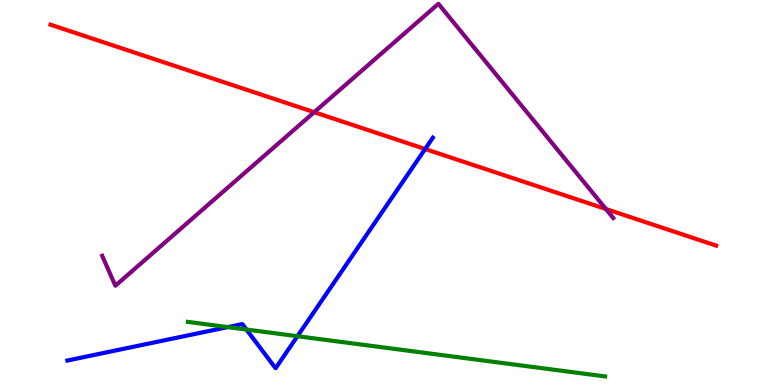[{'lines': ['blue', 'red'], 'intersections': [{'x': 5.49, 'y': 6.13}]}, {'lines': ['green', 'red'], 'intersections': []}, {'lines': ['purple', 'red'], 'intersections': [{'x': 4.05, 'y': 7.09}, {'x': 7.82, 'y': 4.57}]}, {'lines': ['blue', 'green'], 'intersections': [{'x': 2.94, 'y': 1.5}, {'x': 3.18, 'y': 1.44}, {'x': 3.84, 'y': 1.27}]}, {'lines': ['blue', 'purple'], 'intersections': []}, {'lines': ['green', 'purple'], 'intersections': []}]